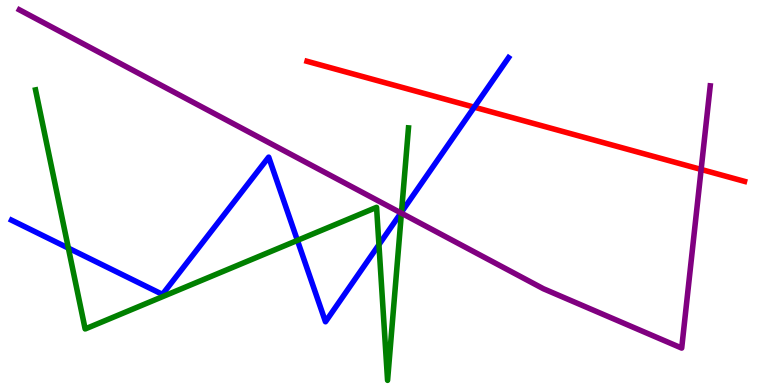[{'lines': ['blue', 'red'], 'intersections': [{'x': 6.12, 'y': 7.22}]}, {'lines': ['green', 'red'], 'intersections': []}, {'lines': ['purple', 'red'], 'intersections': [{'x': 9.05, 'y': 5.6}]}, {'lines': ['blue', 'green'], 'intersections': [{'x': 0.882, 'y': 3.56}, {'x': 3.84, 'y': 3.76}, {'x': 4.89, 'y': 3.65}, {'x': 5.18, 'y': 4.49}]}, {'lines': ['blue', 'purple'], 'intersections': [{'x': 5.17, 'y': 4.47}]}, {'lines': ['green', 'purple'], 'intersections': [{'x': 5.18, 'y': 4.46}]}]